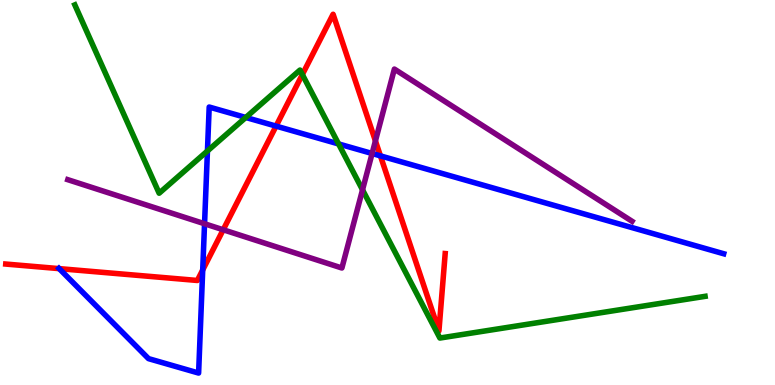[{'lines': ['blue', 'red'], 'intersections': [{'x': 0.764, 'y': 3.02}, {'x': 2.62, 'y': 2.99}, {'x': 3.56, 'y': 6.72}, {'x': 4.91, 'y': 5.95}]}, {'lines': ['green', 'red'], 'intersections': [{'x': 3.9, 'y': 8.06}]}, {'lines': ['purple', 'red'], 'intersections': [{'x': 2.88, 'y': 4.03}, {'x': 4.84, 'y': 6.34}]}, {'lines': ['blue', 'green'], 'intersections': [{'x': 2.68, 'y': 6.08}, {'x': 3.17, 'y': 6.95}, {'x': 4.37, 'y': 6.26}]}, {'lines': ['blue', 'purple'], 'intersections': [{'x': 2.64, 'y': 4.19}, {'x': 4.8, 'y': 6.01}]}, {'lines': ['green', 'purple'], 'intersections': [{'x': 4.68, 'y': 5.07}]}]